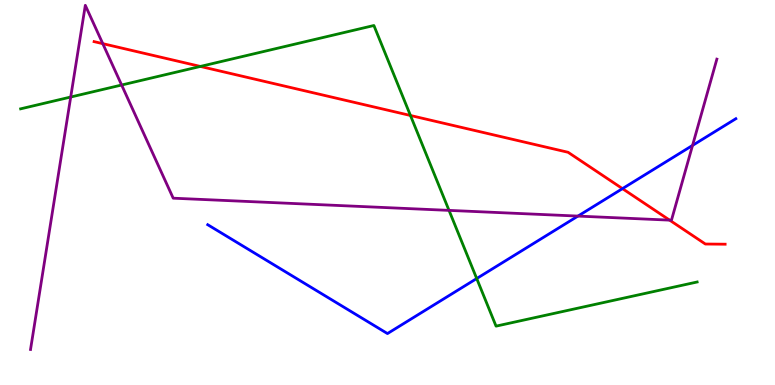[{'lines': ['blue', 'red'], 'intersections': [{'x': 8.03, 'y': 5.1}]}, {'lines': ['green', 'red'], 'intersections': [{'x': 2.59, 'y': 8.27}, {'x': 5.3, 'y': 7.0}]}, {'lines': ['purple', 'red'], 'intersections': [{'x': 1.33, 'y': 8.87}, {'x': 8.64, 'y': 4.28}]}, {'lines': ['blue', 'green'], 'intersections': [{'x': 6.15, 'y': 2.77}]}, {'lines': ['blue', 'purple'], 'intersections': [{'x': 7.46, 'y': 4.39}, {'x': 8.94, 'y': 6.22}]}, {'lines': ['green', 'purple'], 'intersections': [{'x': 0.912, 'y': 7.48}, {'x': 1.57, 'y': 7.79}, {'x': 5.79, 'y': 4.54}]}]